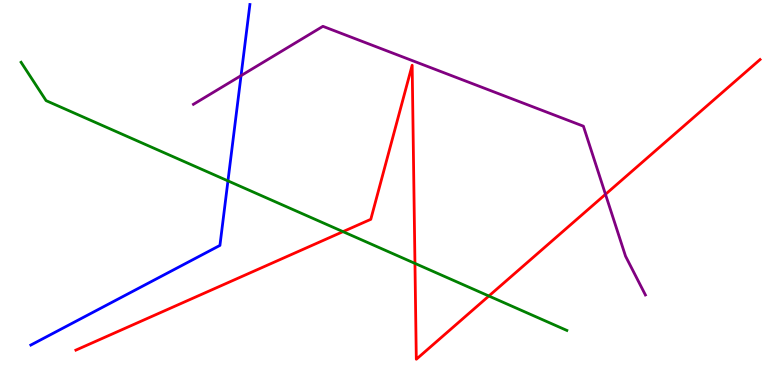[{'lines': ['blue', 'red'], 'intersections': []}, {'lines': ['green', 'red'], 'intersections': [{'x': 4.43, 'y': 3.98}, {'x': 5.35, 'y': 3.16}, {'x': 6.31, 'y': 2.31}]}, {'lines': ['purple', 'red'], 'intersections': [{'x': 7.81, 'y': 4.95}]}, {'lines': ['blue', 'green'], 'intersections': [{'x': 2.94, 'y': 5.3}]}, {'lines': ['blue', 'purple'], 'intersections': [{'x': 3.11, 'y': 8.04}]}, {'lines': ['green', 'purple'], 'intersections': []}]